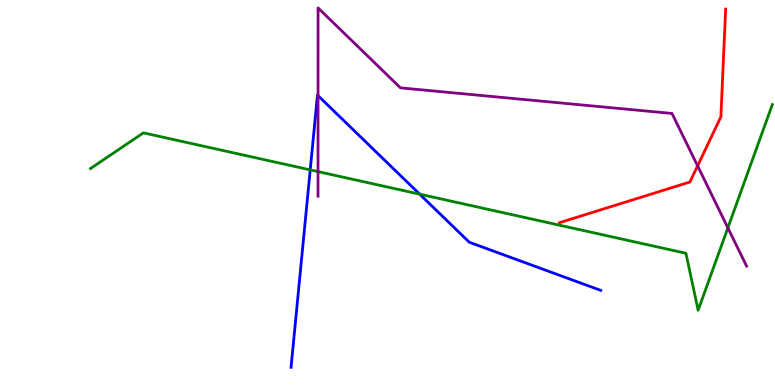[{'lines': ['blue', 'red'], 'intersections': []}, {'lines': ['green', 'red'], 'intersections': []}, {'lines': ['purple', 'red'], 'intersections': [{'x': 9.0, 'y': 5.69}]}, {'lines': ['blue', 'green'], 'intersections': [{'x': 4.0, 'y': 5.59}, {'x': 5.42, 'y': 4.96}]}, {'lines': ['blue', 'purple'], 'intersections': [{'x': 4.1, 'y': 7.52}]}, {'lines': ['green', 'purple'], 'intersections': [{'x': 4.1, 'y': 5.54}, {'x': 9.39, 'y': 4.08}]}]